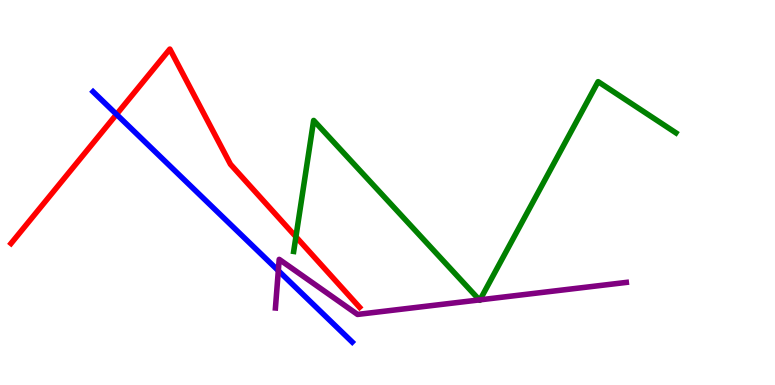[{'lines': ['blue', 'red'], 'intersections': [{'x': 1.5, 'y': 7.03}]}, {'lines': ['green', 'red'], 'intersections': [{'x': 3.82, 'y': 3.85}]}, {'lines': ['purple', 'red'], 'intersections': []}, {'lines': ['blue', 'green'], 'intersections': []}, {'lines': ['blue', 'purple'], 'intersections': [{'x': 3.59, 'y': 2.97}]}, {'lines': ['green', 'purple'], 'intersections': [{'x': 6.19, 'y': 2.21}, {'x': 6.19, 'y': 2.21}]}]